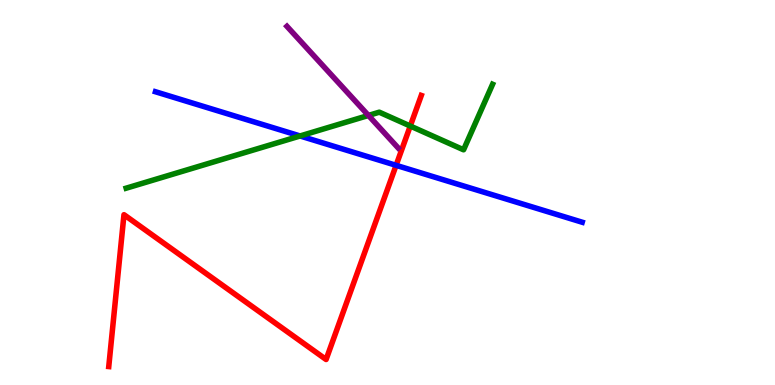[{'lines': ['blue', 'red'], 'intersections': [{'x': 5.11, 'y': 5.71}]}, {'lines': ['green', 'red'], 'intersections': [{'x': 5.29, 'y': 6.73}]}, {'lines': ['purple', 'red'], 'intersections': []}, {'lines': ['blue', 'green'], 'intersections': [{'x': 3.87, 'y': 6.47}]}, {'lines': ['blue', 'purple'], 'intersections': []}, {'lines': ['green', 'purple'], 'intersections': [{'x': 4.75, 'y': 7.0}]}]